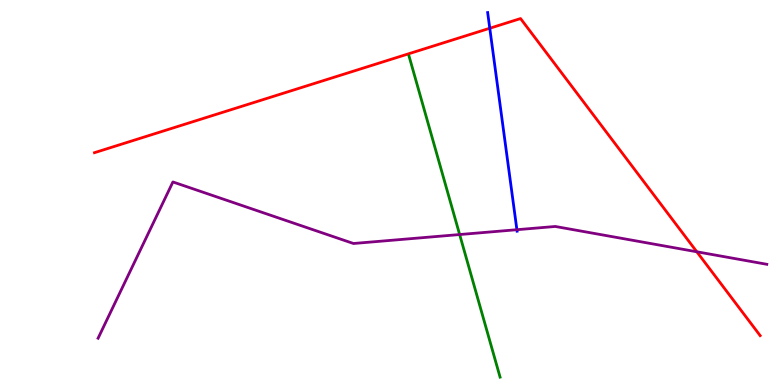[{'lines': ['blue', 'red'], 'intersections': [{'x': 6.32, 'y': 9.27}]}, {'lines': ['green', 'red'], 'intersections': []}, {'lines': ['purple', 'red'], 'intersections': [{'x': 8.99, 'y': 3.46}]}, {'lines': ['blue', 'green'], 'intersections': []}, {'lines': ['blue', 'purple'], 'intersections': [{'x': 6.67, 'y': 4.03}]}, {'lines': ['green', 'purple'], 'intersections': [{'x': 5.93, 'y': 3.91}]}]